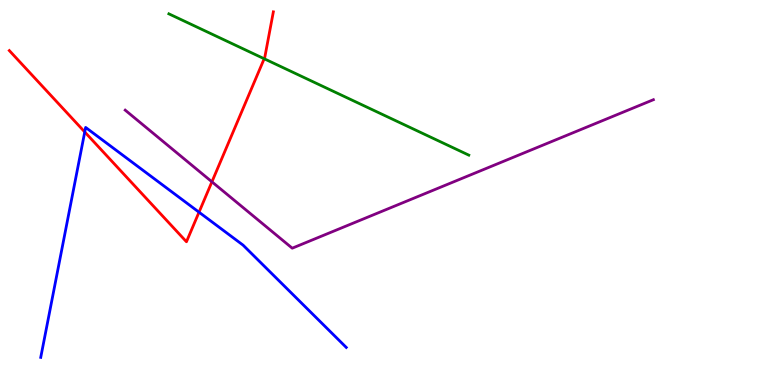[{'lines': ['blue', 'red'], 'intersections': [{'x': 1.09, 'y': 6.57}, {'x': 2.57, 'y': 4.49}]}, {'lines': ['green', 'red'], 'intersections': [{'x': 3.41, 'y': 8.47}]}, {'lines': ['purple', 'red'], 'intersections': [{'x': 2.73, 'y': 5.28}]}, {'lines': ['blue', 'green'], 'intersections': []}, {'lines': ['blue', 'purple'], 'intersections': []}, {'lines': ['green', 'purple'], 'intersections': []}]